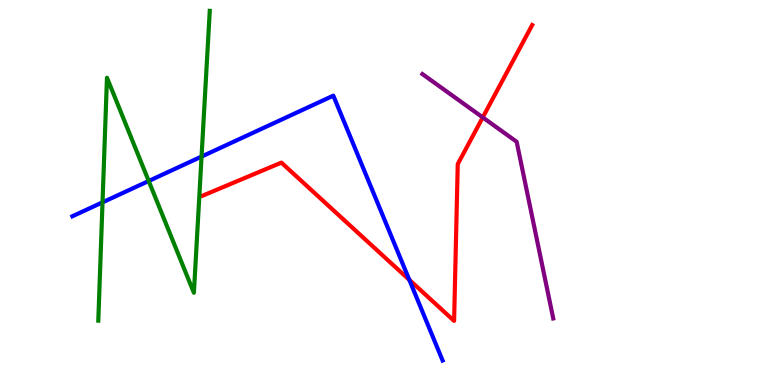[{'lines': ['blue', 'red'], 'intersections': [{'x': 5.28, 'y': 2.73}]}, {'lines': ['green', 'red'], 'intersections': []}, {'lines': ['purple', 'red'], 'intersections': [{'x': 6.23, 'y': 6.95}]}, {'lines': ['blue', 'green'], 'intersections': [{'x': 1.32, 'y': 4.74}, {'x': 1.92, 'y': 5.3}, {'x': 2.6, 'y': 5.93}]}, {'lines': ['blue', 'purple'], 'intersections': []}, {'lines': ['green', 'purple'], 'intersections': []}]